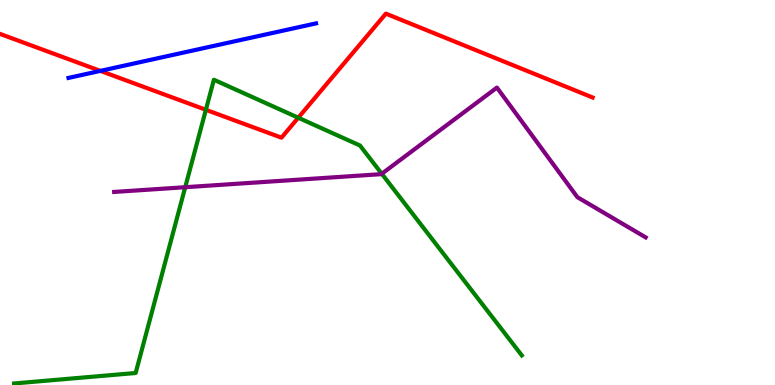[{'lines': ['blue', 'red'], 'intersections': [{'x': 1.29, 'y': 8.16}]}, {'lines': ['green', 'red'], 'intersections': [{'x': 2.66, 'y': 7.15}, {'x': 3.85, 'y': 6.94}]}, {'lines': ['purple', 'red'], 'intersections': []}, {'lines': ['blue', 'green'], 'intersections': []}, {'lines': ['blue', 'purple'], 'intersections': []}, {'lines': ['green', 'purple'], 'intersections': [{'x': 2.39, 'y': 5.14}, {'x': 4.93, 'y': 5.49}]}]